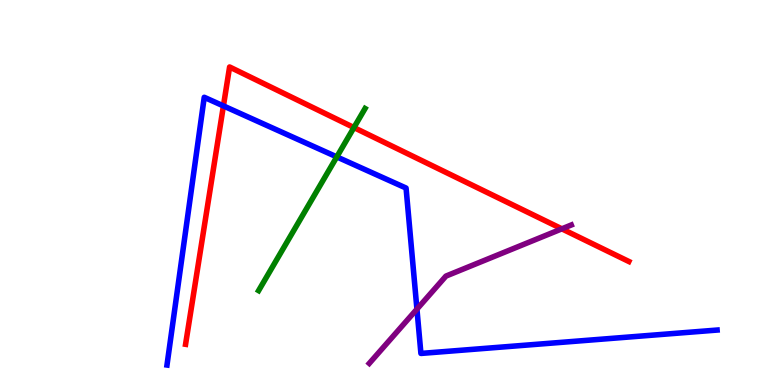[{'lines': ['blue', 'red'], 'intersections': [{'x': 2.88, 'y': 7.25}]}, {'lines': ['green', 'red'], 'intersections': [{'x': 4.57, 'y': 6.69}]}, {'lines': ['purple', 'red'], 'intersections': [{'x': 7.25, 'y': 4.06}]}, {'lines': ['blue', 'green'], 'intersections': [{'x': 4.35, 'y': 5.92}]}, {'lines': ['blue', 'purple'], 'intersections': [{'x': 5.38, 'y': 1.97}]}, {'lines': ['green', 'purple'], 'intersections': []}]